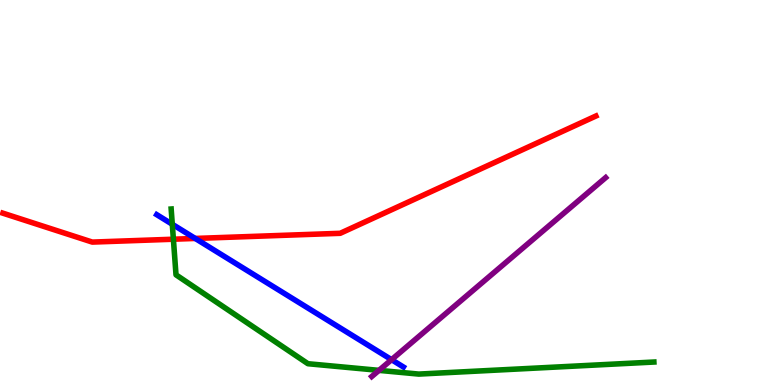[{'lines': ['blue', 'red'], 'intersections': [{'x': 2.52, 'y': 3.81}]}, {'lines': ['green', 'red'], 'intersections': [{'x': 2.24, 'y': 3.79}]}, {'lines': ['purple', 'red'], 'intersections': []}, {'lines': ['blue', 'green'], 'intersections': [{'x': 2.22, 'y': 4.17}]}, {'lines': ['blue', 'purple'], 'intersections': [{'x': 5.05, 'y': 0.658}]}, {'lines': ['green', 'purple'], 'intersections': [{'x': 4.89, 'y': 0.38}]}]